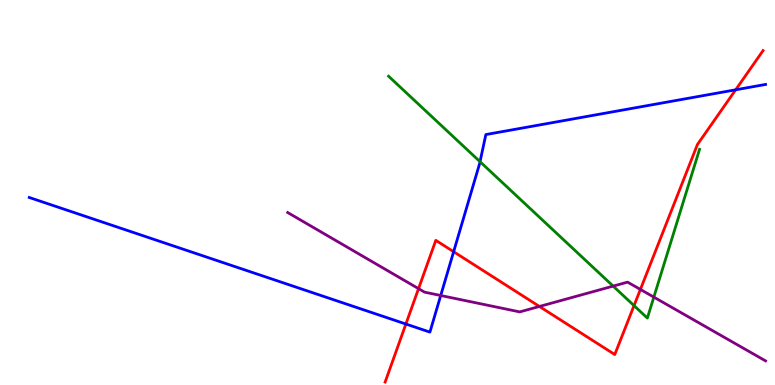[{'lines': ['blue', 'red'], 'intersections': [{'x': 5.24, 'y': 1.58}, {'x': 5.85, 'y': 3.46}, {'x': 9.49, 'y': 7.67}]}, {'lines': ['green', 'red'], 'intersections': [{'x': 8.18, 'y': 2.06}]}, {'lines': ['purple', 'red'], 'intersections': [{'x': 5.4, 'y': 2.5}, {'x': 6.96, 'y': 2.04}, {'x': 8.26, 'y': 2.48}]}, {'lines': ['blue', 'green'], 'intersections': [{'x': 6.19, 'y': 5.8}]}, {'lines': ['blue', 'purple'], 'intersections': [{'x': 5.69, 'y': 2.32}]}, {'lines': ['green', 'purple'], 'intersections': [{'x': 7.91, 'y': 2.57}, {'x': 8.44, 'y': 2.28}]}]